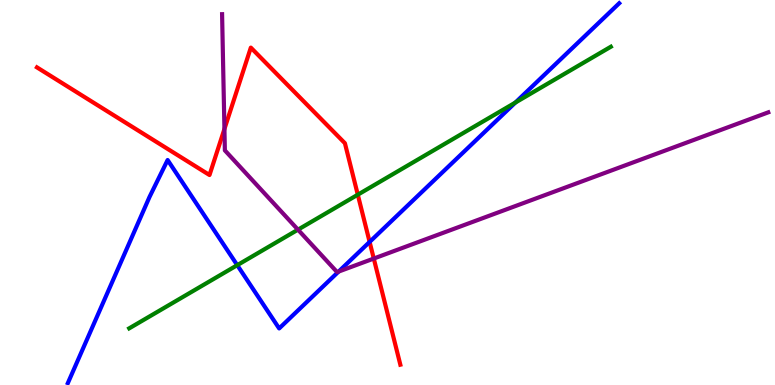[{'lines': ['blue', 'red'], 'intersections': [{'x': 4.77, 'y': 3.72}]}, {'lines': ['green', 'red'], 'intersections': [{'x': 4.62, 'y': 4.94}]}, {'lines': ['purple', 'red'], 'intersections': [{'x': 2.9, 'y': 6.65}, {'x': 4.82, 'y': 3.28}]}, {'lines': ['blue', 'green'], 'intersections': [{'x': 3.06, 'y': 3.11}, {'x': 6.65, 'y': 7.34}]}, {'lines': ['blue', 'purple'], 'intersections': [{'x': 4.37, 'y': 2.95}]}, {'lines': ['green', 'purple'], 'intersections': [{'x': 3.84, 'y': 4.03}]}]